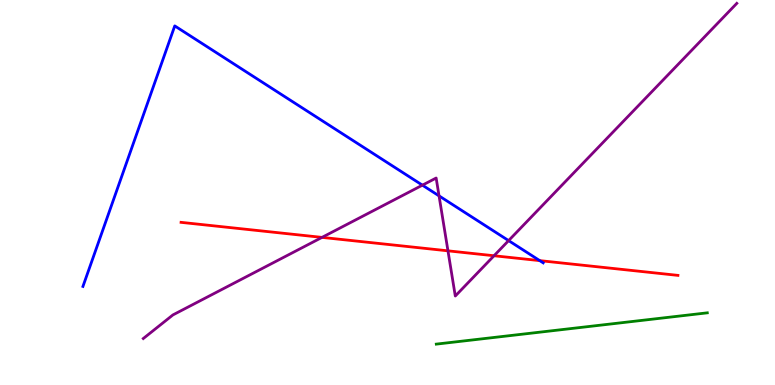[{'lines': ['blue', 'red'], 'intersections': [{'x': 6.96, 'y': 3.23}]}, {'lines': ['green', 'red'], 'intersections': []}, {'lines': ['purple', 'red'], 'intersections': [{'x': 4.15, 'y': 3.83}, {'x': 5.78, 'y': 3.48}, {'x': 6.37, 'y': 3.36}]}, {'lines': ['blue', 'green'], 'intersections': []}, {'lines': ['blue', 'purple'], 'intersections': [{'x': 5.45, 'y': 5.19}, {'x': 5.67, 'y': 4.91}, {'x': 6.56, 'y': 3.75}]}, {'lines': ['green', 'purple'], 'intersections': []}]